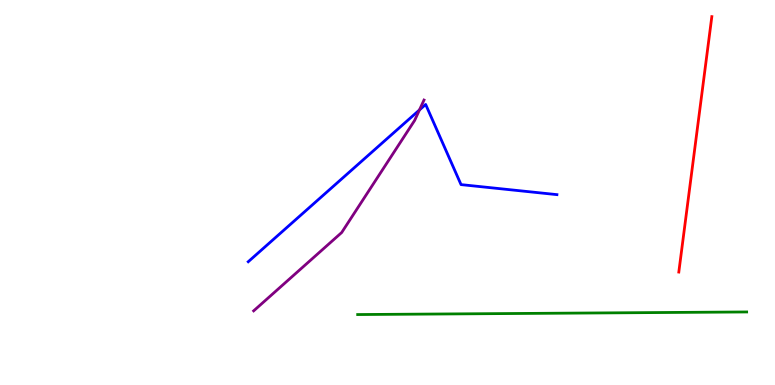[{'lines': ['blue', 'red'], 'intersections': []}, {'lines': ['green', 'red'], 'intersections': []}, {'lines': ['purple', 'red'], 'intersections': []}, {'lines': ['blue', 'green'], 'intersections': []}, {'lines': ['blue', 'purple'], 'intersections': [{'x': 5.41, 'y': 7.14}]}, {'lines': ['green', 'purple'], 'intersections': []}]